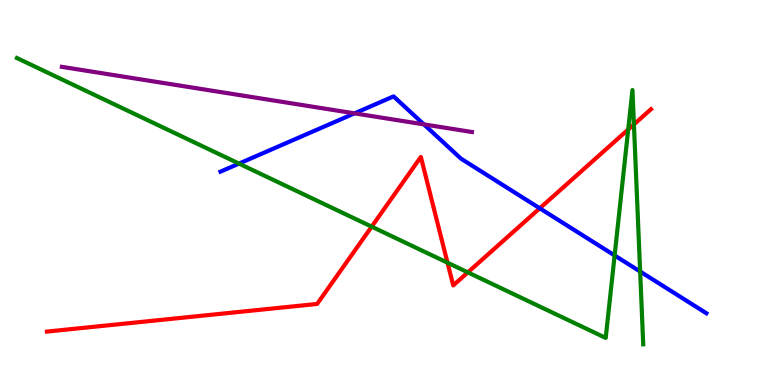[{'lines': ['blue', 'red'], 'intersections': [{'x': 6.96, 'y': 4.59}]}, {'lines': ['green', 'red'], 'intersections': [{'x': 4.8, 'y': 4.11}, {'x': 5.77, 'y': 3.18}, {'x': 6.04, 'y': 2.93}, {'x': 8.11, 'y': 6.64}, {'x': 8.18, 'y': 6.77}]}, {'lines': ['purple', 'red'], 'intersections': []}, {'lines': ['blue', 'green'], 'intersections': [{'x': 3.08, 'y': 5.75}, {'x': 7.93, 'y': 3.37}, {'x': 8.26, 'y': 2.95}]}, {'lines': ['blue', 'purple'], 'intersections': [{'x': 4.57, 'y': 7.06}, {'x': 5.47, 'y': 6.77}]}, {'lines': ['green', 'purple'], 'intersections': []}]